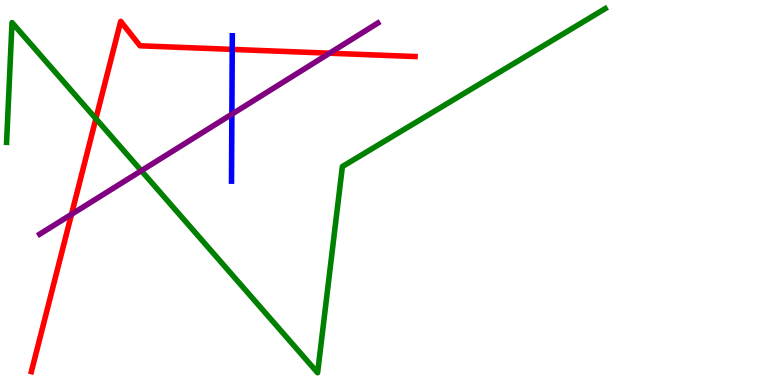[{'lines': ['blue', 'red'], 'intersections': [{'x': 3.0, 'y': 8.72}]}, {'lines': ['green', 'red'], 'intersections': [{'x': 1.24, 'y': 6.92}]}, {'lines': ['purple', 'red'], 'intersections': [{'x': 0.922, 'y': 4.43}, {'x': 4.25, 'y': 8.62}]}, {'lines': ['blue', 'green'], 'intersections': []}, {'lines': ['blue', 'purple'], 'intersections': [{'x': 2.99, 'y': 7.03}]}, {'lines': ['green', 'purple'], 'intersections': [{'x': 1.82, 'y': 5.57}]}]